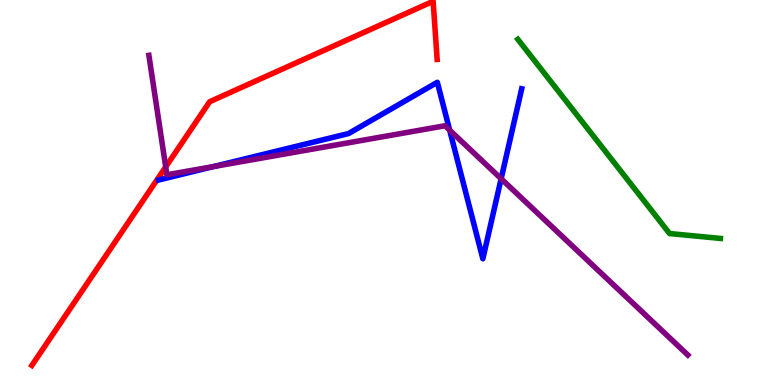[{'lines': ['blue', 'red'], 'intersections': []}, {'lines': ['green', 'red'], 'intersections': []}, {'lines': ['purple', 'red'], 'intersections': [{'x': 2.14, 'y': 5.66}]}, {'lines': ['blue', 'green'], 'intersections': []}, {'lines': ['blue', 'purple'], 'intersections': [{'x': 2.76, 'y': 5.67}, {'x': 5.8, 'y': 6.62}, {'x': 6.47, 'y': 5.36}]}, {'lines': ['green', 'purple'], 'intersections': []}]